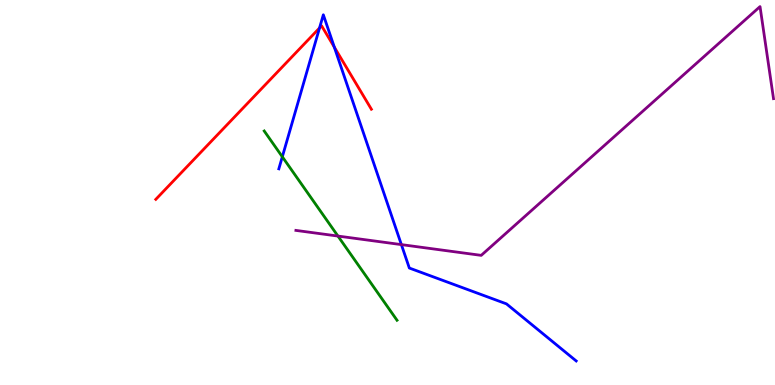[{'lines': ['blue', 'red'], 'intersections': [{'x': 4.12, 'y': 9.27}, {'x': 4.31, 'y': 8.78}]}, {'lines': ['green', 'red'], 'intersections': []}, {'lines': ['purple', 'red'], 'intersections': []}, {'lines': ['blue', 'green'], 'intersections': [{'x': 3.64, 'y': 5.93}]}, {'lines': ['blue', 'purple'], 'intersections': [{'x': 5.18, 'y': 3.65}]}, {'lines': ['green', 'purple'], 'intersections': [{'x': 4.36, 'y': 3.87}]}]